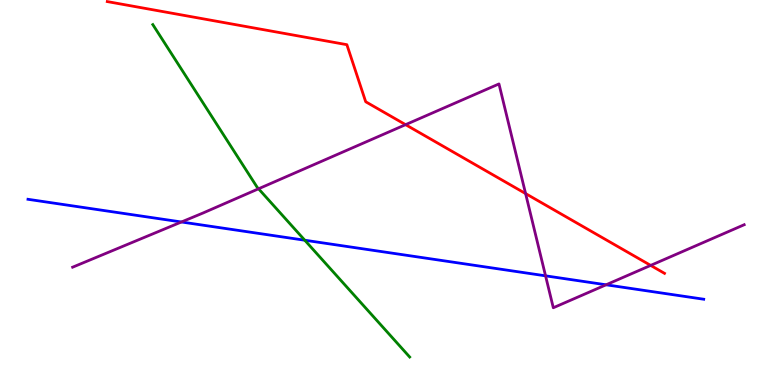[{'lines': ['blue', 'red'], 'intersections': []}, {'lines': ['green', 'red'], 'intersections': []}, {'lines': ['purple', 'red'], 'intersections': [{'x': 5.23, 'y': 6.76}, {'x': 6.78, 'y': 4.97}, {'x': 8.4, 'y': 3.11}]}, {'lines': ['blue', 'green'], 'intersections': [{'x': 3.93, 'y': 3.76}]}, {'lines': ['blue', 'purple'], 'intersections': [{'x': 2.34, 'y': 4.23}, {'x': 7.04, 'y': 2.84}, {'x': 7.82, 'y': 2.6}]}, {'lines': ['green', 'purple'], 'intersections': [{'x': 3.34, 'y': 5.1}]}]